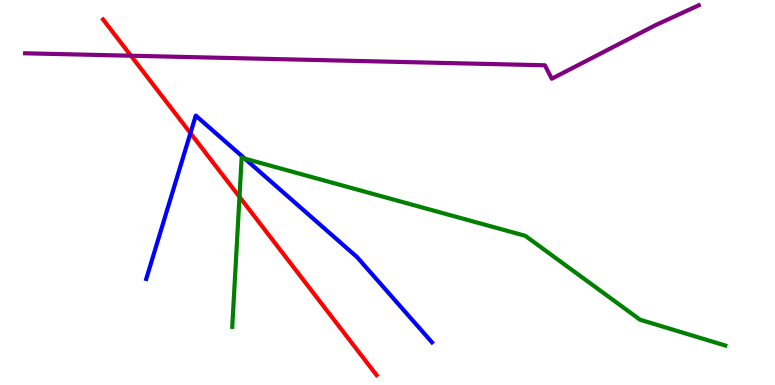[{'lines': ['blue', 'red'], 'intersections': [{'x': 2.46, 'y': 6.54}]}, {'lines': ['green', 'red'], 'intersections': [{'x': 3.09, 'y': 4.89}]}, {'lines': ['purple', 'red'], 'intersections': [{'x': 1.69, 'y': 8.55}]}, {'lines': ['blue', 'green'], 'intersections': [{'x': 3.16, 'y': 5.88}]}, {'lines': ['blue', 'purple'], 'intersections': []}, {'lines': ['green', 'purple'], 'intersections': []}]